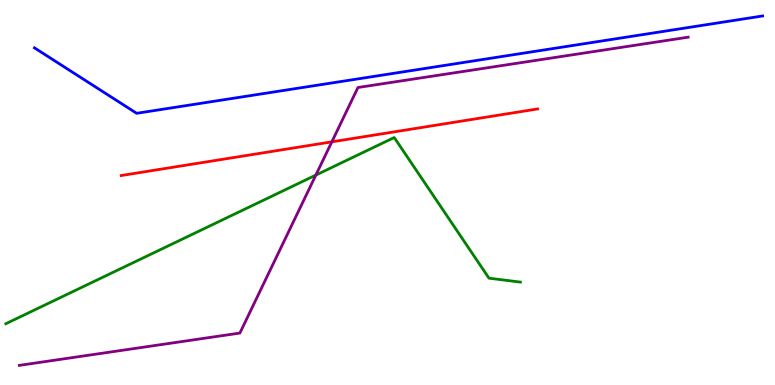[{'lines': ['blue', 'red'], 'intersections': []}, {'lines': ['green', 'red'], 'intersections': []}, {'lines': ['purple', 'red'], 'intersections': [{'x': 4.28, 'y': 6.32}]}, {'lines': ['blue', 'green'], 'intersections': []}, {'lines': ['blue', 'purple'], 'intersections': []}, {'lines': ['green', 'purple'], 'intersections': [{'x': 4.08, 'y': 5.45}]}]